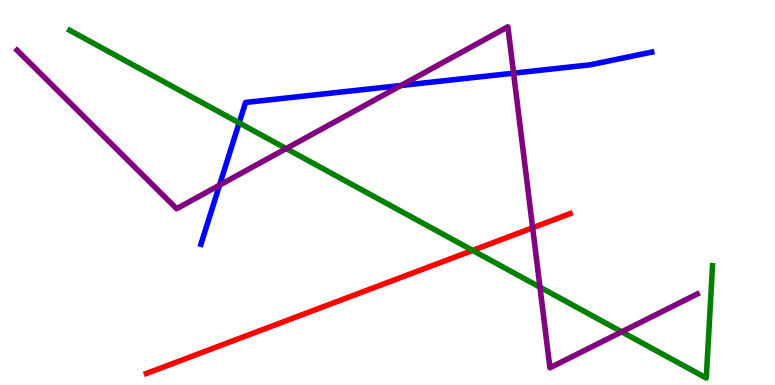[{'lines': ['blue', 'red'], 'intersections': []}, {'lines': ['green', 'red'], 'intersections': [{'x': 6.1, 'y': 3.5}]}, {'lines': ['purple', 'red'], 'intersections': [{'x': 6.87, 'y': 4.08}]}, {'lines': ['blue', 'green'], 'intersections': [{'x': 3.09, 'y': 6.81}]}, {'lines': ['blue', 'purple'], 'intersections': [{'x': 2.83, 'y': 5.19}, {'x': 5.18, 'y': 7.78}, {'x': 6.63, 'y': 8.1}]}, {'lines': ['green', 'purple'], 'intersections': [{'x': 3.69, 'y': 6.14}, {'x': 6.97, 'y': 2.54}, {'x': 8.02, 'y': 1.38}]}]